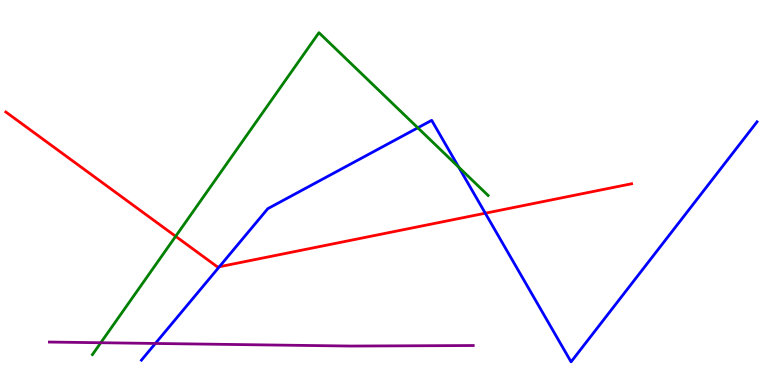[{'lines': ['blue', 'red'], 'intersections': [{'x': 2.83, 'y': 3.07}, {'x': 6.26, 'y': 4.46}]}, {'lines': ['green', 'red'], 'intersections': [{'x': 2.27, 'y': 3.86}]}, {'lines': ['purple', 'red'], 'intersections': []}, {'lines': ['blue', 'green'], 'intersections': [{'x': 5.39, 'y': 6.68}, {'x': 5.92, 'y': 5.66}]}, {'lines': ['blue', 'purple'], 'intersections': [{'x': 2.0, 'y': 1.08}]}, {'lines': ['green', 'purple'], 'intersections': [{'x': 1.3, 'y': 1.1}]}]